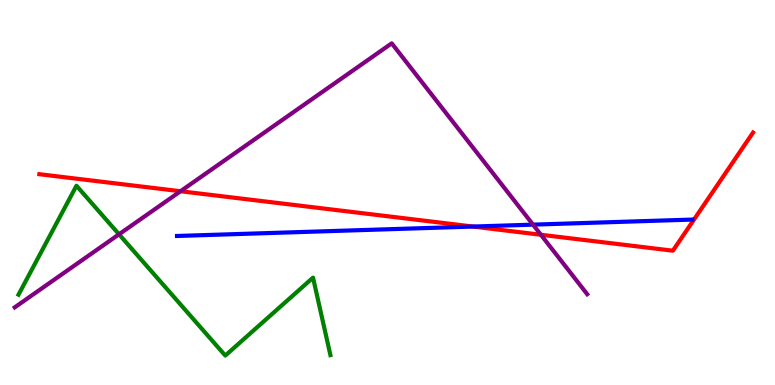[{'lines': ['blue', 'red'], 'intersections': [{'x': 6.1, 'y': 4.12}]}, {'lines': ['green', 'red'], 'intersections': []}, {'lines': ['purple', 'red'], 'intersections': [{'x': 2.33, 'y': 5.03}, {'x': 6.98, 'y': 3.9}]}, {'lines': ['blue', 'green'], 'intersections': []}, {'lines': ['blue', 'purple'], 'intersections': [{'x': 6.88, 'y': 4.17}]}, {'lines': ['green', 'purple'], 'intersections': [{'x': 1.54, 'y': 3.91}]}]